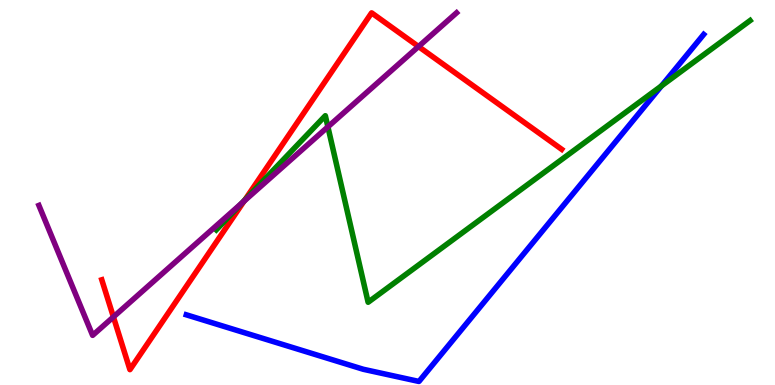[{'lines': ['blue', 'red'], 'intersections': []}, {'lines': ['green', 'red'], 'intersections': [{'x': 3.16, 'y': 4.81}]}, {'lines': ['purple', 'red'], 'intersections': [{'x': 1.46, 'y': 1.77}, {'x': 3.15, 'y': 4.78}, {'x': 5.4, 'y': 8.79}]}, {'lines': ['blue', 'green'], 'intersections': [{'x': 8.53, 'y': 7.77}]}, {'lines': ['blue', 'purple'], 'intersections': []}, {'lines': ['green', 'purple'], 'intersections': [{'x': 3.12, 'y': 4.72}, {'x': 4.23, 'y': 6.71}]}]